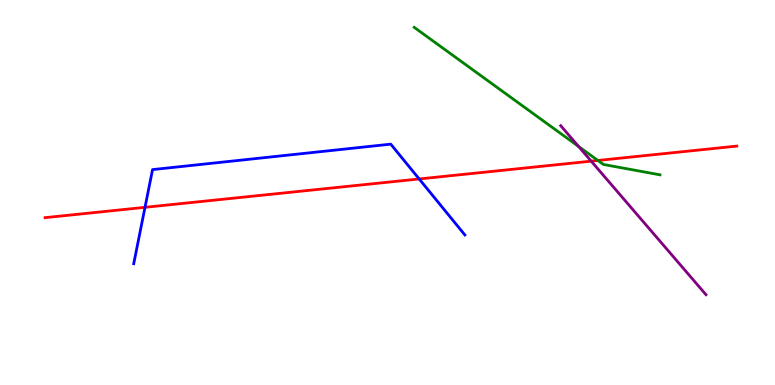[{'lines': ['blue', 'red'], 'intersections': [{'x': 1.87, 'y': 4.62}, {'x': 5.41, 'y': 5.35}]}, {'lines': ['green', 'red'], 'intersections': [{'x': 7.71, 'y': 5.83}]}, {'lines': ['purple', 'red'], 'intersections': [{'x': 7.63, 'y': 5.81}]}, {'lines': ['blue', 'green'], 'intersections': []}, {'lines': ['blue', 'purple'], 'intersections': []}, {'lines': ['green', 'purple'], 'intersections': [{'x': 7.47, 'y': 6.2}]}]